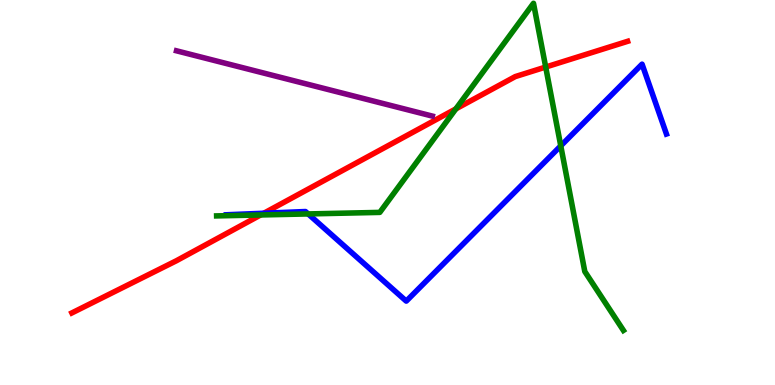[{'lines': ['blue', 'red'], 'intersections': [{'x': 3.4, 'y': 4.46}]}, {'lines': ['green', 'red'], 'intersections': [{'x': 3.36, 'y': 4.42}, {'x': 5.88, 'y': 7.17}, {'x': 7.04, 'y': 8.26}]}, {'lines': ['purple', 'red'], 'intersections': []}, {'lines': ['blue', 'green'], 'intersections': [{'x': 3.98, 'y': 4.44}, {'x': 7.24, 'y': 6.21}]}, {'lines': ['blue', 'purple'], 'intersections': []}, {'lines': ['green', 'purple'], 'intersections': []}]